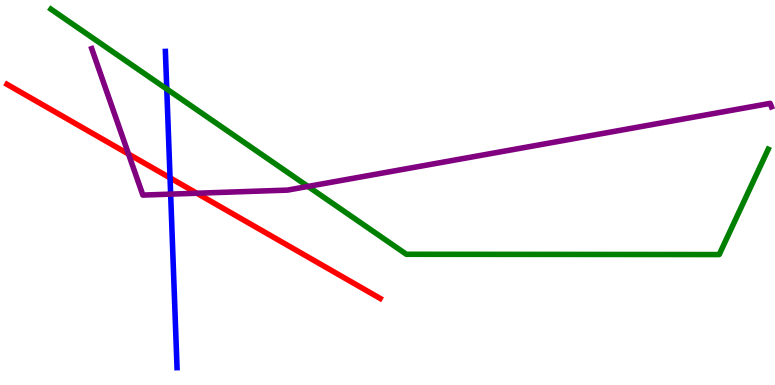[{'lines': ['blue', 'red'], 'intersections': [{'x': 2.19, 'y': 5.38}]}, {'lines': ['green', 'red'], 'intersections': []}, {'lines': ['purple', 'red'], 'intersections': [{'x': 1.66, 'y': 6.0}, {'x': 2.54, 'y': 4.98}]}, {'lines': ['blue', 'green'], 'intersections': [{'x': 2.15, 'y': 7.69}]}, {'lines': ['blue', 'purple'], 'intersections': [{'x': 2.2, 'y': 4.96}]}, {'lines': ['green', 'purple'], 'intersections': [{'x': 3.97, 'y': 5.16}]}]